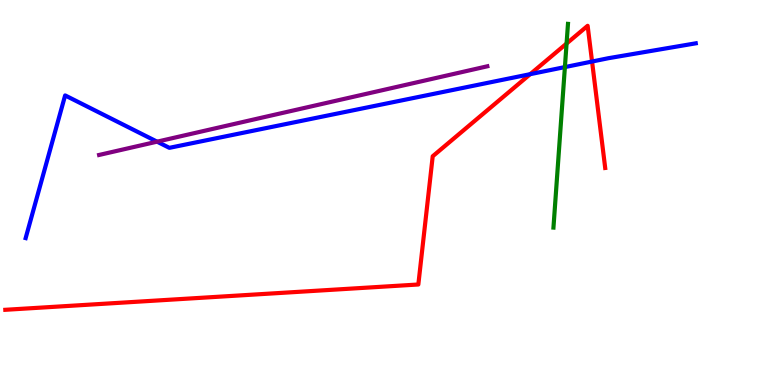[{'lines': ['blue', 'red'], 'intersections': [{'x': 6.84, 'y': 8.07}, {'x': 7.64, 'y': 8.4}]}, {'lines': ['green', 'red'], 'intersections': [{'x': 7.31, 'y': 8.87}]}, {'lines': ['purple', 'red'], 'intersections': []}, {'lines': ['blue', 'green'], 'intersections': [{'x': 7.29, 'y': 8.26}]}, {'lines': ['blue', 'purple'], 'intersections': [{'x': 2.03, 'y': 6.32}]}, {'lines': ['green', 'purple'], 'intersections': []}]